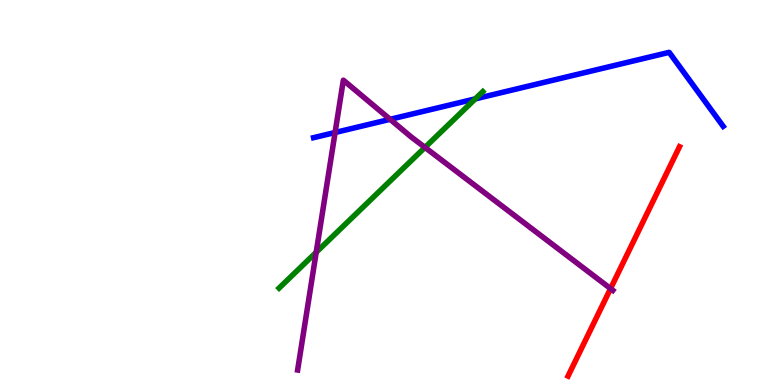[{'lines': ['blue', 'red'], 'intersections': []}, {'lines': ['green', 'red'], 'intersections': []}, {'lines': ['purple', 'red'], 'intersections': [{'x': 7.88, 'y': 2.5}]}, {'lines': ['blue', 'green'], 'intersections': [{'x': 6.13, 'y': 7.43}]}, {'lines': ['blue', 'purple'], 'intersections': [{'x': 4.32, 'y': 6.56}, {'x': 5.03, 'y': 6.9}]}, {'lines': ['green', 'purple'], 'intersections': [{'x': 4.08, 'y': 3.45}, {'x': 5.48, 'y': 6.17}]}]